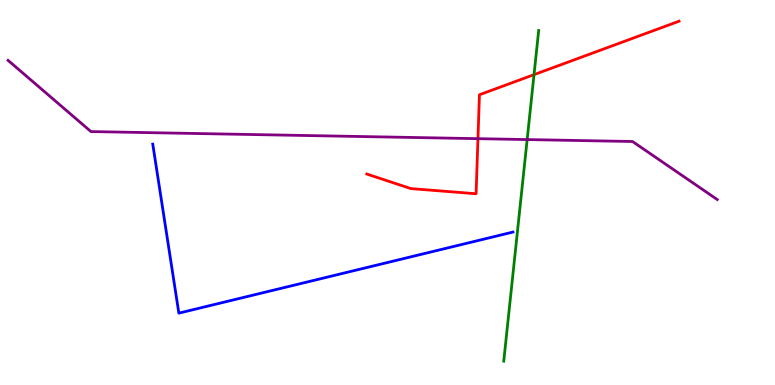[{'lines': ['blue', 'red'], 'intersections': []}, {'lines': ['green', 'red'], 'intersections': [{'x': 6.89, 'y': 8.06}]}, {'lines': ['purple', 'red'], 'intersections': [{'x': 6.17, 'y': 6.4}]}, {'lines': ['blue', 'green'], 'intersections': []}, {'lines': ['blue', 'purple'], 'intersections': []}, {'lines': ['green', 'purple'], 'intersections': [{'x': 6.8, 'y': 6.37}]}]